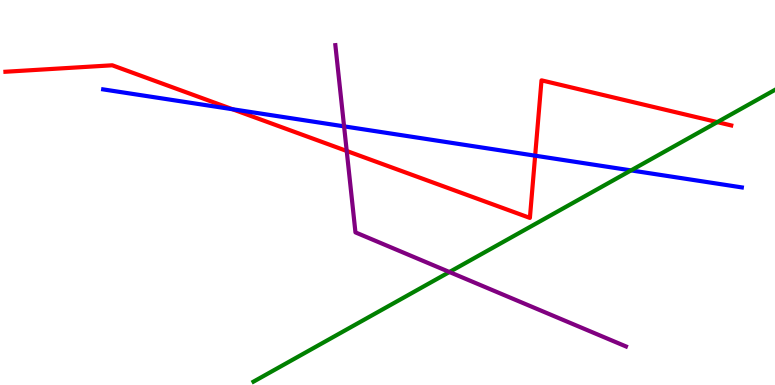[{'lines': ['blue', 'red'], 'intersections': [{'x': 3.0, 'y': 7.16}, {'x': 6.91, 'y': 5.96}]}, {'lines': ['green', 'red'], 'intersections': [{'x': 9.26, 'y': 6.83}]}, {'lines': ['purple', 'red'], 'intersections': [{'x': 4.47, 'y': 6.08}]}, {'lines': ['blue', 'green'], 'intersections': [{'x': 8.14, 'y': 5.57}]}, {'lines': ['blue', 'purple'], 'intersections': [{'x': 4.44, 'y': 6.72}]}, {'lines': ['green', 'purple'], 'intersections': [{'x': 5.8, 'y': 2.93}]}]